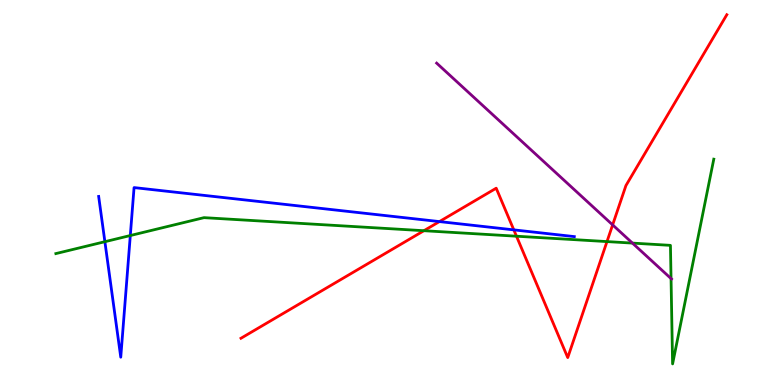[{'lines': ['blue', 'red'], 'intersections': [{'x': 5.67, 'y': 4.24}, {'x': 6.63, 'y': 4.03}]}, {'lines': ['green', 'red'], 'intersections': [{'x': 5.47, 'y': 4.01}, {'x': 6.66, 'y': 3.86}, {'x': 7.83, 'y': 3.73}]}, {'lines': ['purple', 'red'], 'intersections': [{'x': 7.9, 'y': 4.16}]}, {'lines': ['blue', 'green'], 'intersections': [{'x': 1.35, 'y': 3.72}, {'x': 1.68, 'y': 3.88}]}, {'lines': ['blue', 'purple'], 'intersections': []}, {'lines': ['green', 'purple'], 'intersections': [{'x': 8.16, 'y': 3.69}, {'x': 8.66, 'y': 2.76}]}]